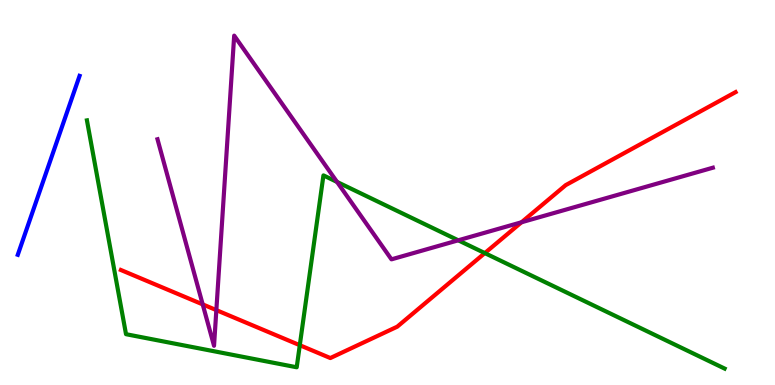[{'lines': ['blue', 'red'], 'intersections': []}, {'lines': ['green', 'red'], 'intersections': [{'x': 3.87, 'y': 1.03}, {'x': 6.26, 'y': 3.43}]}, {'lines': ['purple', 'red'], 'intersections': [{'x': 2.62, 'y': 2.09}, {'x': 2.79, 'y': 1.94}, {'x': 6.73, 'y': 4.23}]}, {'lines': ['blue', 'green'], 'intersections': []}, {'lines': ['blue', 'purple'], 'intersections': []}, {'lines': ['green', 'purple'], 'intersections': [{'x': 4.35, 'y': 5.27}, {'x': 5.91, 'y': 3.76}]}]